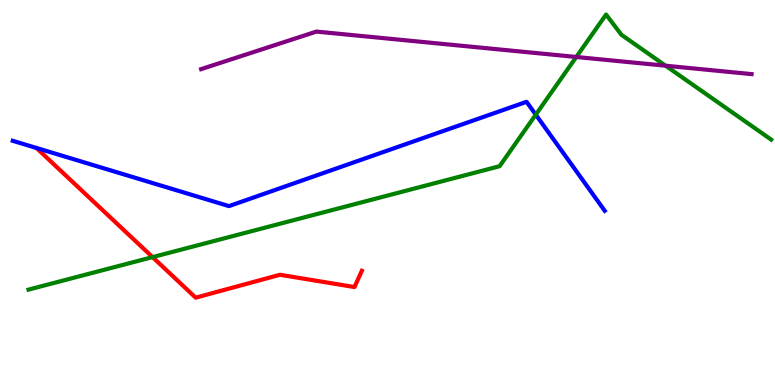[{'lines': ['blue', 'red'], 'intersections': []}, {'lines': ['green', 'red'], 'intersections': [{'x': 1.97, 'y': 3.32}]}, {'lines': ['purple', 'red'], 'intersections': []}, {'lines': ['blue', 'green'], 'intersections': [{'x': 6.91, 'y': 7.02}]}, {'lines': ['blue', 'purple'], 'intersections': []}, {'lines': ['green', 'purple'], 'intersections': [{'x': 7.44, 'y': 8.52}, {'x': 8.59, 'y': 8.29}]}]